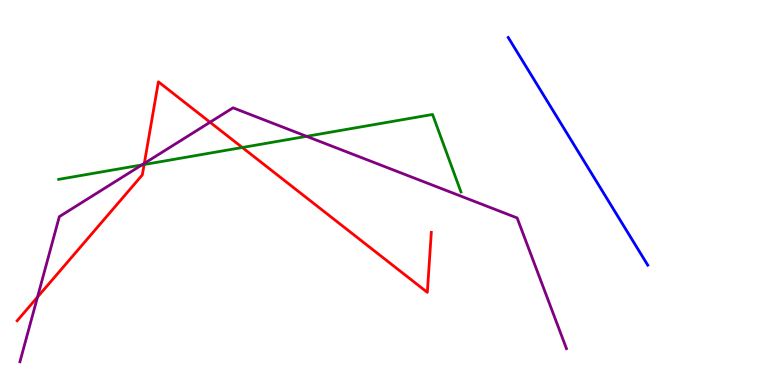[{'lines': ['blue', 'red'], 'intersections': []}, {'lines': ['green', 'red'], 'intersections': [{'x': 1.86, 'y': 5.73}, {'x': 3.13, 'y': 6.17}]}, {'lines': ['purple', 'red'], 'intersections': [{'x': 0.484, 'y': 2.28}, {'x': 1.86, 'y': 5.76}, {'x': 2.71, 'y': 6.83}]}, {'lines': ['blue', 'green'], 'intersections': []}, {'lines': ['blue', 'purple'], 'intersections': []}, {'lines': ['green', 'purple'], 'intersections': [{'x': 1.83, 'y': 5.72}, {'x': 3.96, 'y': 6.46}]}]